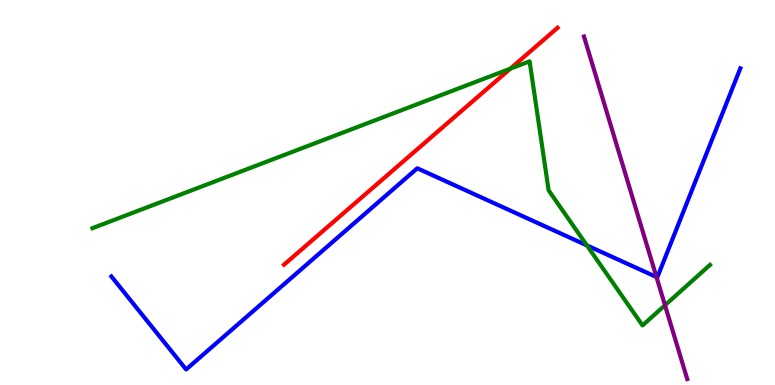[{'lines': ['blue', 'red'], 'intersections': []}, {'lines': ['green', 'red'], 'intersections': [{'x': 6.59, 'y': 8.22}]}, {'lines': ['purple', 'red'], 'intersections': []}, {'lines': ['blue', 'green'], 'intersections': [{'x': 7.57, 'y': 3.63}]}, {'lines': ['blue', 'purple'], 'intersections': [{'x': 8.47, 'y': 2.8}]}, {'lines': ['green', 'purple'], 'intersections': [{'x': 8.58, 'y': 2.07}]}]